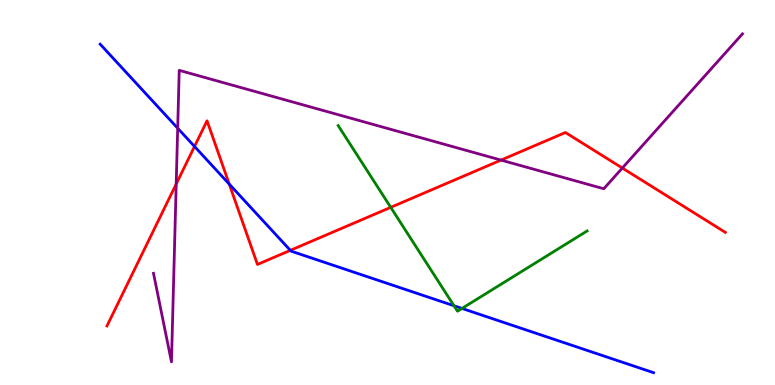[{'lines': ['blue', 'red'], 'intersections': [{'x': 2.51, 'y': 6.2}, {'x': 2.96, 'y': 5.22}, {'x': 3.75, 'y': 3.5}]}, {'lines': ['green', 'red'], 'intersections': [{'x': 5.04, 'y': 4.61}]}, {'lines': ['purple', 'red'], 'intersections': [{'x': 2.27, 'y': 5.22}, {'x': 6.46, 'y': 5.84}, {'x': 8.03, 'y': 5.64}]}, {'lines': ['blue', 'green'], 'intersections': [{'x': 5.86, 'y': 2.06}, {'x': 5.96, 'y': 1.99}]}, {'lines': ['blue', 'purple'], 'intersections': [{'x': 2.29, 'y': 6.67}]}, {'lines': ['green', 'purple'], 'intersections': []}]